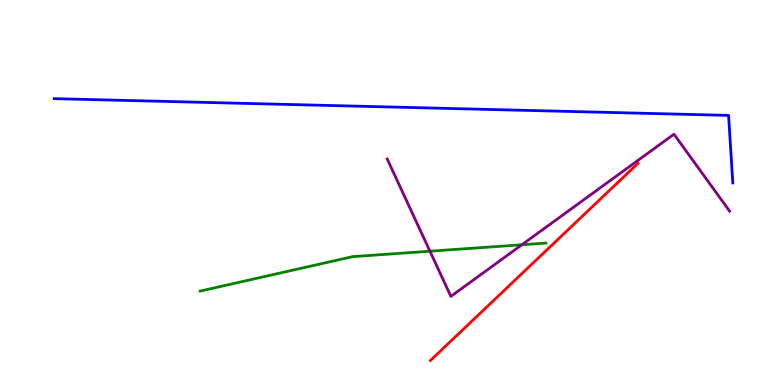[{'lines': ['blue', 'red'], 'intersections': []}, {'lines': ['green', 'red'], 'intersections': []}, {'lines': ['purple', 'red'], 'intersections': []}, {'lines': ['blue', 'green'], 'intersections': []}, {'lines': ['blue', 'purple'], 'intersections': []}, {'lines': ['green', 'purple'], 'intersections': [{'x': 5.55, 'y': 3.47}, {'x': 6.73, 'y': 3.64}]}]